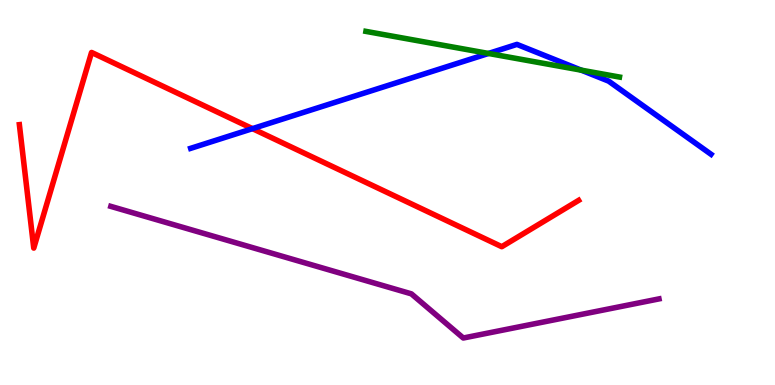[{'lines': ['blue', 'red'], 'intersections': [{'x': 3.26, 'y': 6.66}]}, {'lines': ['green', 'red'], 'intersections': []}, {'lines': ['purple', 'red'], 'intersections': []}, {'lines': ['blue', 'green'], 'intersections': [{'x': 6.3, 'y': 8.61}, {'x': 7.5, 'y': 8.18}]}, {'lines': ['blue', 'purple'], 'intersections': []}, {'lines': ['green', 'purple'], 'intersections': []}]